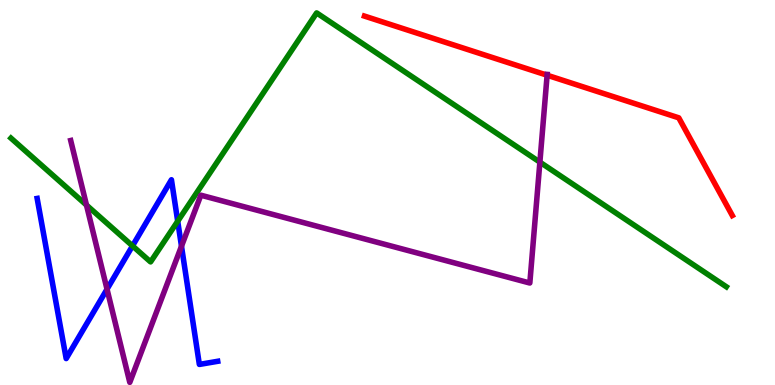[{'lines': ['blue', 'red'], 'intersections': []}, {'lines': ['green', 'red'], 'intersections': []}, {'lines': ['purple', 'red'], 'intersections': [{'x': 7.06, 'y': 8.05}]}, {'lines': ['blue', 'green'], 'intersections': [{'x': 1.71, 'y': 3.61}, {'x': 2.29, 'y': 4.25}]}, {'lines': ['blue', 'purple'], 'intersections': [{'x': 1.38, 'y': 2.49}, {'x': 2.34, 'y': 3.61}]}, {'lines': ['green', 'purple'], 'intersections': [{'x': 1.12, 'y': 4.67}, {'x': 6.97, 'y': 5.79}]}]